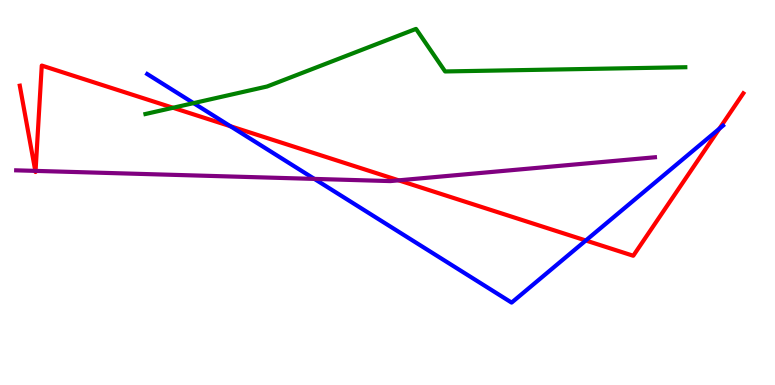[{'lines': ['blue', 'red'], 'intersections': [{'x': 2.97, 'y': 6.72}, {'x': 7.56, 'y': 3.75}, {'x': 9.28, 'y': 6.66}]}, {'lines': ['green', 'red'], 'intersections': [{'x': 2.23, 'y': 7.2}]}, {'lines': ['purple', 'red'], 'intersections': [{'x': 0.455, 'y': 5.56}, {'x': 0.459, 'y': 5.56}, {'x': 5.14, 'y': 5.32}]}, {'lines': ['blue', 'green'], 'intersections': [{'x': 2.5, 'y': 7.32}]}, {'lines': ['blue', 'purple'], 'intersections': [{'x': 4.06, 'y': 5.35}]}, {'lines': ['green', 'purple'], 'intersections': []}]